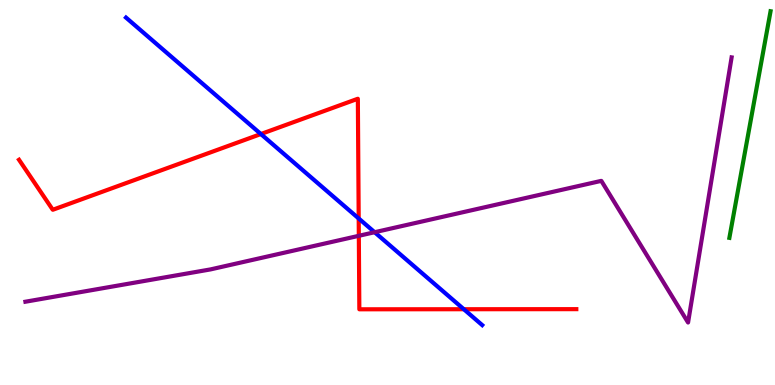[{'lines': ['blue', 'red'], 'intersections': [{'x': 3.37, 'y': 6.52}, {'x': 4.63, 'y': 4.33}, {'x': 5.98, 'y': 1.97}]}, {'lines': ['green', 'red'], 'intersections': []}, {'lines': ['purple', 'red'], 'intersections': [{'x': 4.63, 'y': 3.88}]}, {'lines': ['blue', 'green'], 'intersections': []}, {'lines': ['blue', 'purple'], 'intersections': [{'x': 4.83, 'y': 3.97}]}, {'lines': ['green', 'purple'], 'intersections': []}]